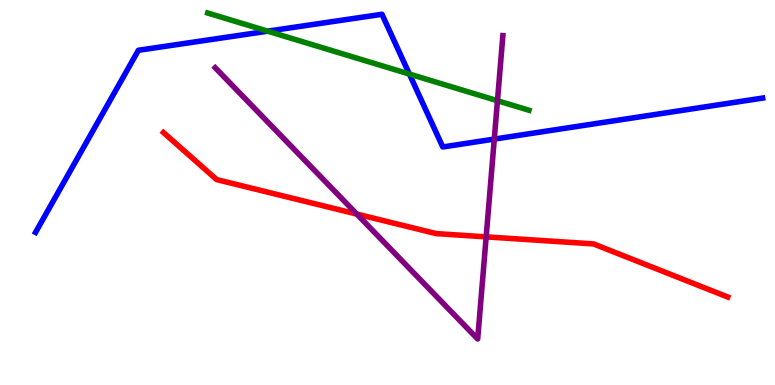[{'lines': ['blue', 'red'], 'intersections': []}, {'lines': ['green', 'red'], 'intersections': []}, {'lines': ['purple', 'red'], 'intersections': [{'x': 4.6, 'y': 4.44}, {'x': 6.27, 'y': 3.85}]}, {'lines': ['blue', 'green'], 'intersections': [{'x': 3.45, 'y': 9.19}, {'x': 5.28, 'y': 8.08}]}, {'lines': ['blue', 'purple'], 'intersections': [{'x': 6.38, 'y': 6.39}]}, {'lines': ['green', 'purple'], 'intersections': [{'x': 6.42, 'y': 7.38}]}]